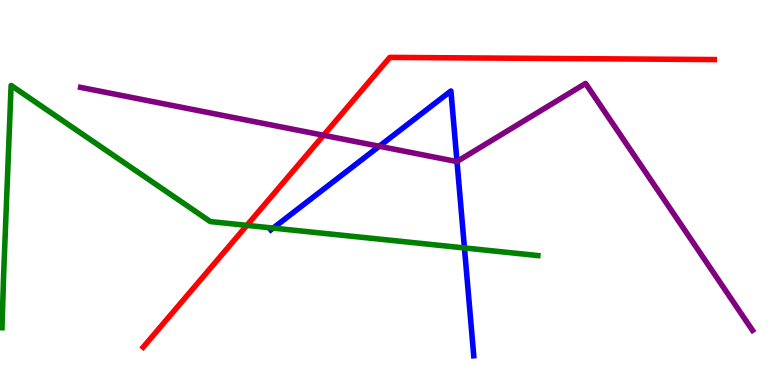[{'lines': ['blue', 'red'], 'intersections': []}, {'lines': ['green', 'red'], 'intersections': [{'x': 3.19, 'y': 4.15}]}, {'lines': ['purple', 'red'], 'intersections': [{'x': 4.17, 'y': 6.49}]}, {'lines': ['blue', 'green'], 'intersections': [{'x': 3.52, 'y': 4.08}, {'x': 5.99, 'y': 3.56}]}, {'lines': ['blue', 'purple'], 'intersections': [{'x': 4.89, 'y': 6.2}, {'x': 5.9, 'y': 5.8}]}, {'lines': ['green', 'purple'], 'intersections': []}]